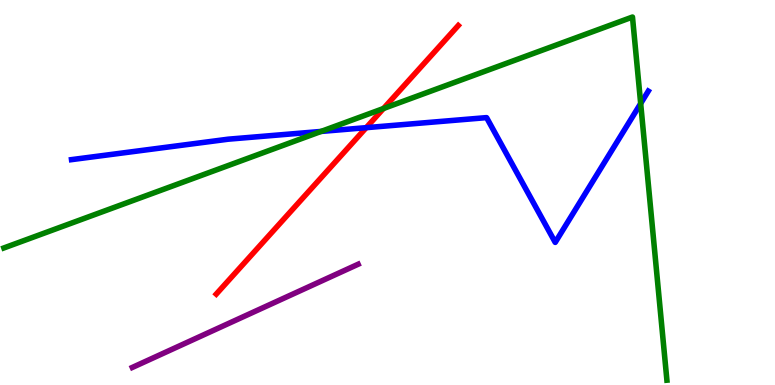[{'lines': ['blue', 'red'], 'intersections': [{'x': 4.73, 'y': 6.68}]}, {'lines': ['green', 'red'], 'intersections': [{'x': 4.95, 'y': 7.18}]}, {'lines': ['purple', 'red'], 'intersections': []}, {'lines': ['blue', 'green'], 'intersections': [{'x': 4.14, 'y': 6.59}, {'x': 8.27, 'y': 7.31}]}, {'lines': ['blue', 'purple'], 'intersections': []}, {'lines': ['green', 'purple'], 'intersections': []}]